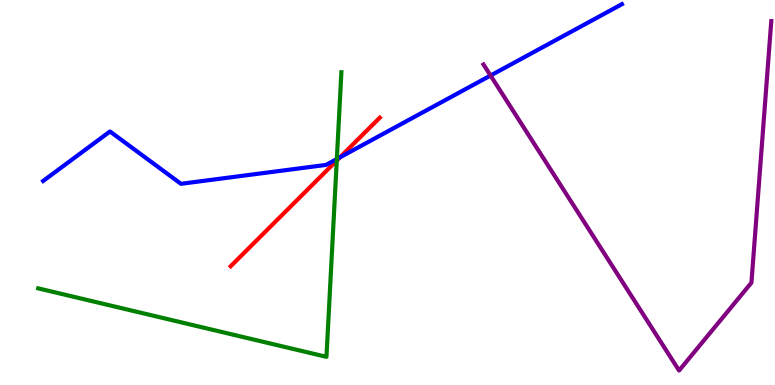[{'lines': ['blue', 'red'], 'intersections': [{'x': 4.39, 'y': 5.91}]}, {'lines': ['green', 'red'], 'intersections': [{'x': 4.35, 'y': 5.83}]}, {'lines': ['purple', 'red'], 'intersections': []}, {'lines': ['blue', 'green'], 'intersections': [{'x': 4.35, 'y': 5.87}]}, {'lines': ['blue', 'purple'], 'intersections': [{'x': 6.33, 'y': 8.04}]}, {'lines': ['green', 'purple'], 'intersections': []}]